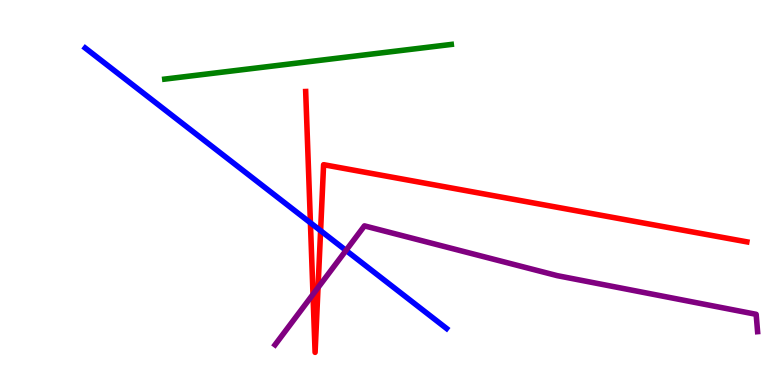[{'lines': ['blue', 'red'], 'intersections': [{'x': 4.01, 'y': 4.21}, {'x': 4.14, 'y': 4.01}]}, {'lines': ['green', 'red'], 'intersections': []}, {'lines': ['purple', 'red'], 'intersections': [{'x': 4.04, 'y': 2.36}, {'x': 4.1, 'y': 2.53}]}, {'lines': ['blue', 'green'], 'intersections': []}, {'lines': ['blue', 'purple'], 'intersections': [{'x': 4.46, 'y': 3.5}]}, {'lines': ['green', 'purple'], 'intersections': []}]